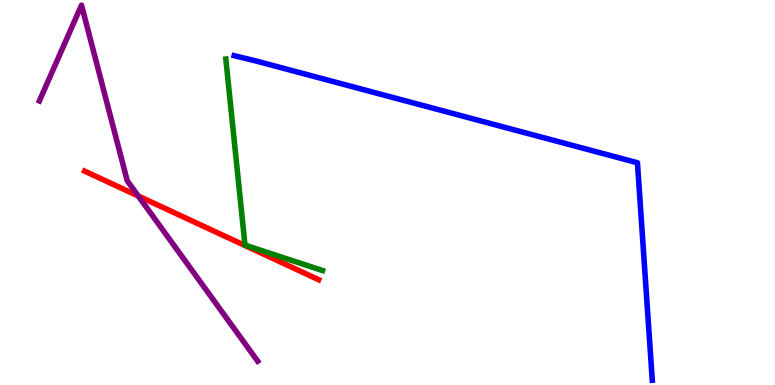[{'lines': ['blue', 'red'], 'intersections': []}, {'lines': ['green', 'red'], 'intersections': []}, {'lines': ['purple', 'red'], 'intersections': [{'x': 1.78, 'y': 4.91}]}, {'lines': ['blue', 'green'], 'intersections': []}, {'lines': ['blue', 'purple'], 'intersections': []}, {'lines': ['green', 'purple'], 'intersections': []}]